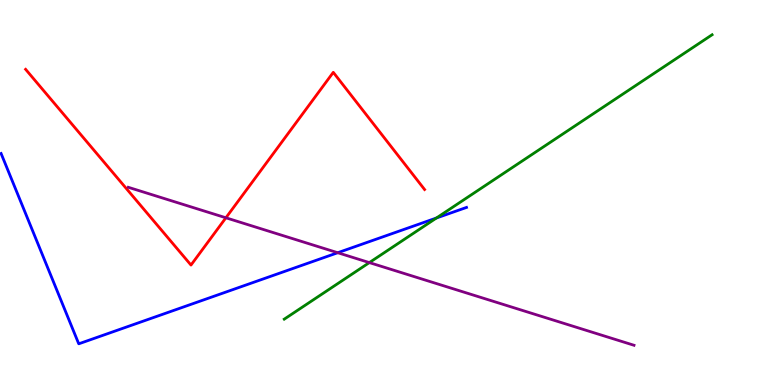[{'lines': ['blue', 'red'], 'intersections': []}, {'lines': ['green', 'red'], 'intersections': []}, {'lines': ['purple', 'red'], 'intersections': [{'x': 2.91, 'y': 4.34}]}, {'lines': ['blue', 'green'], 'intersections': [{'x': 5.63, 'y': 4.34}]}, {'lines': ['blue', 'purple'], 'intersections': [{'x': 4.36, 'y': 3.44}]}, {'lines': ['green', 'purple'], 'intersections': [{'x': 4.77, 'y': 3.18}]}]